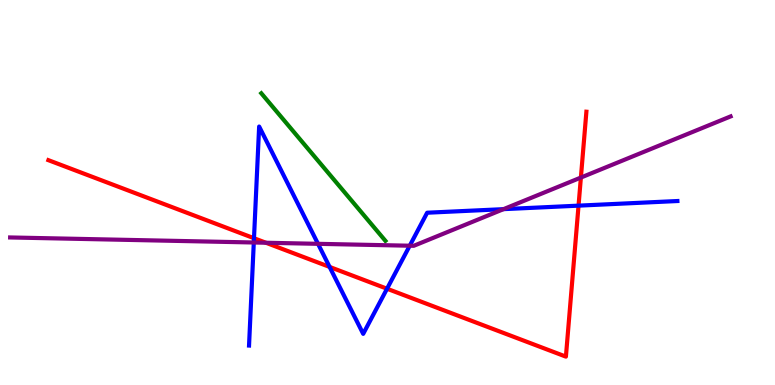[{'lines': ['blue', 'red'], 'intersections': [{'x': 3.28, 'y': 3.81}, {'x': 4.25, 'y': 3.07}, {'x': 4.99, 'y': 2.5}, {'x': 7.47, 'y': 4.66}]}, {'lines': ['green', 'red'], 'intersections': []}, {'lines': ['purple', 'red'], 'intersections': [{'x': 3.43, 'y': 3.69}, {'x': 7.5, 'y': 5.39}]}, {'lines': ['blue', 'green'], 'intersections': []}, {'lines': ['blue', 'purple'], 'intersections': [{'x': 3.27, 'y': 3.7}, {'x': 4.1, 'y': 3.67}, {'x': 5.29, 'y': 3.62}, {'x': 6.5, 'y': 4.57}]}, {'lines': ['green', 'purple'], 'intersections': []}]